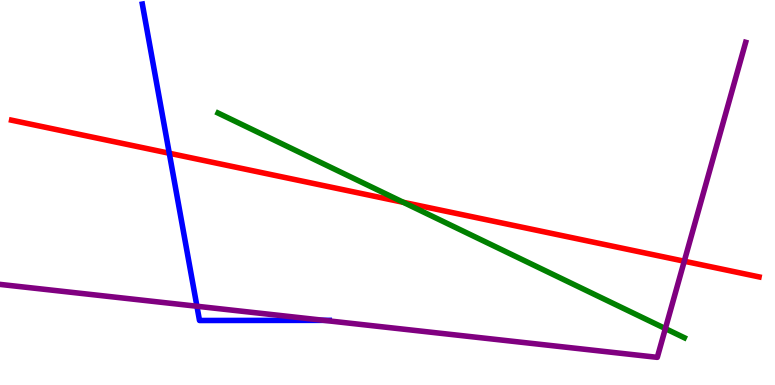[{'lines': ['blue', 'red'], 'intersections': [{'x': 2.18, 'y': 6.02}]}, {'lines': ['green', 'red'], 'intersections': [{'x': 5.2, 'y': 4.74}]}, {'lines': ['purple', 'red'], 'intersections': [{'x': 8.83, 'y': 3.22}]}, {'lines': ['blue', 'green'], 'intersections': []}, {'lines': ['blue', 'purple'], 'intersections': [{'x': 2.54, 'y': 2.05}, {'x': 4.18, 'y': 1.68}]}, {'lines': ['green', 'purple'], 'intersections': [{'x': 8.59, 'y': 1.47}]}]